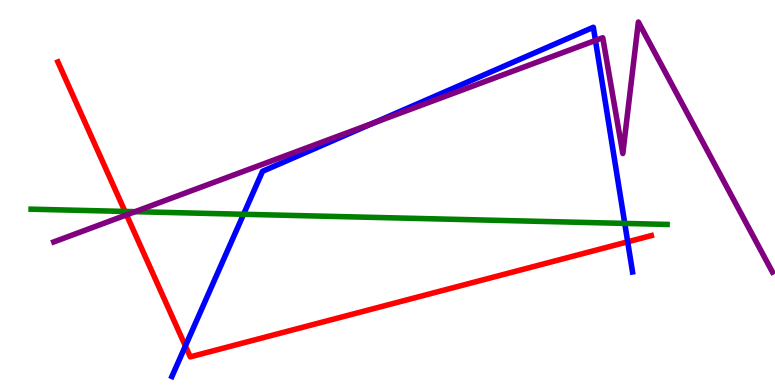[{'lines': ['blue', 'red'], 'intersections': [{'x': 2.39, 'y': 1.01}, {'x': 8.1, 'y': 3.72}]}, {'lines': ['green', 'red'], 'intersections': [{'x': 1.61, 'y': 4.51}]}, {'lines': ['purple', 'red'], 'intersections': [{'x': 1.63, 'y': 4.42}]}, {'lines': ['blue', 'green'], 'intersections': [{'x': 3.14, 'y': 4.43}, {'x': 8.06, 'y': 4.2}]}, {'lines': ['blue', 'purple'], 'intersections': [{'x': 4.82, 'y': 6.8}, {'x': 7.68, 'y': 8.95}]}, {'lines': ['green', 'purple'], 'intersections': [{'x': 1.74, 'y': 4.5}]}]